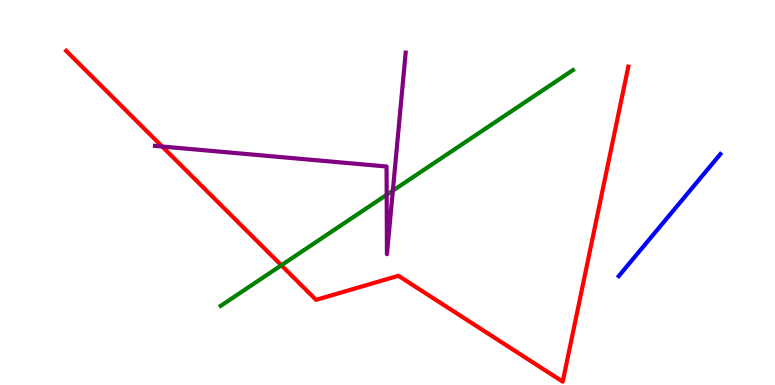[{'lines': ['blue', 'red'], 'intersections': []}, {'lines': ['green', 'red'], 'intersections': [{'x': 3.63, 'y': 3.11}]}, {'lines': ['purple', 'red'], 'intersections': [{'x': 2.09, 'y': 6.19}]}, {'lines': ['blue', 'green'], 'intersections': []}, {'lines': ['blue', 'purple'], 'intersections': []}, {'lines': ['green', 'purple'], 'intersections': [{'x': 4.99, 'y': 4.94}, {'x': 5.07, 'y': 5.05}]}]